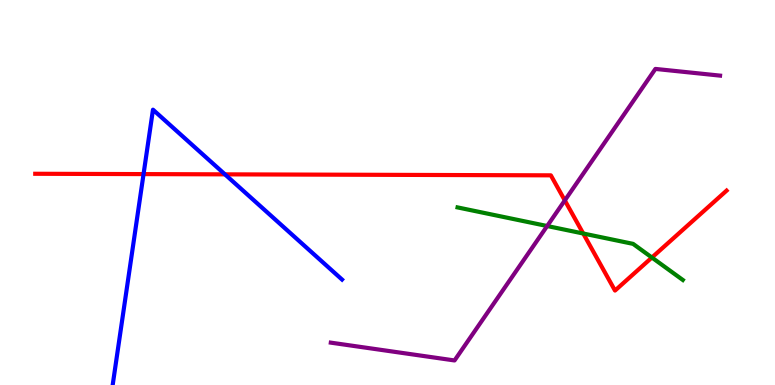[{'lines': ['blue', 'red'], 'intersections': [{'x': 1.85, 'y': 5.48}, {'x': 2.9, 'y': 5.47}]}, {'lines': ['green', 'red'], 'intersections': [{'x': 7.53, 'y': 3.93}, {'x': 8.41, 'y': 3.31}]}, {'lines': ['purple', 'red'], 'intersections': [{'x': 7.29, 'y': 4.79}]}, {'lines': ['blue', 'green'], 'intersections': []}, {'lines': ['blue', 'purple'], 'intersections': []}, {'lines': ['green', 'purple'], 'intersections': [{'x': 7.06, 'y': 4.13}]}]